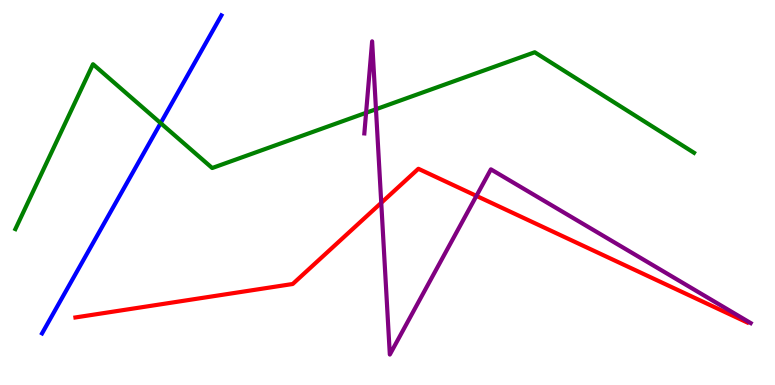[{'lines': ['blue', 'red'], 'intersections': []}, {'lines': ['green', 'red'], 'intersections': []}, {'lines': ['purple', 'red'], 'intersections': [{'x': 4.92, 'y': 4.73}, {'x': 6.15, 'y': 4.91}]}, {'lines': ['blue', 'green'], 'intersections': [{'x': 2.07, 'y': 6.8}]}, {'lines': ['blue', 'purple'], 'intersections': []}, {'lines': ['green', 'purple'], 'intersections': [{'x': 4.72, 'y': 7.07}, {'x': 4.85, 'y': 7.16}]}]